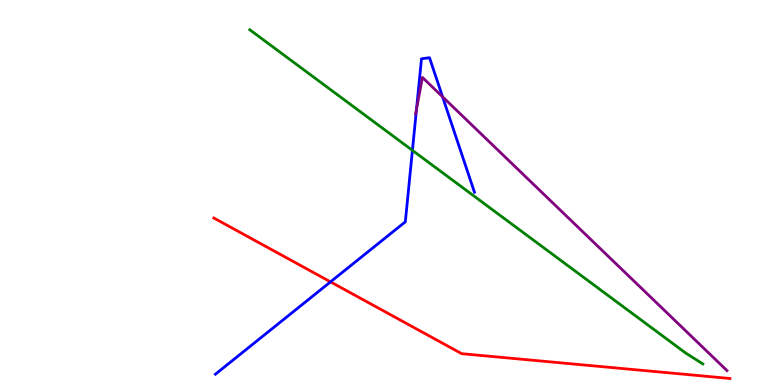[{'lines': ['blue', 'red'], 'intersections': [{'x': 4.26, 'y': 2.68}]}, {'lines': ['green', 'red'], 'intersections': []}, {'lines': ['purple', 'red'], 'intersections': []}, {'lines': ['blue', 'green'], 'intersections': [{'x': 5.32, 'y': 6.09}]}, {'lines': ['blue', 'purple'], 'intersections': [{'x': 5.37, 'y': 7.16}, {'x': 5.71, 'y': 7.49}]}, {'lines': ['green', 'purple'], 'intersections': []}]